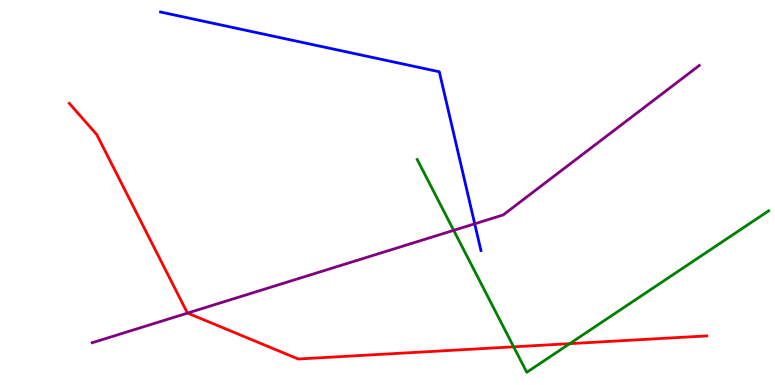[{'lines': ['blue', 'red'], 'intersections': []}, {'lines': ['green', 'red'], 'intersections': [{'x': 6.63, 'y': 0.992}, {'x': 7.35, 'y': 1.07}]}, {'lines': ['purple', 'red'], 'intersections': [{'x': 2.42, 'y': 1.87}]}, {'lines': ['blue', 'green'], 'intersections': []}, {'lines': ['blue', 'purple'], 'intersections': [{'x': 6.13, 'y': 4.19}]}, {'lines': ['green', 'purple'], 'intersections': [{'x': 5.85, 'y': 4.02}]}]